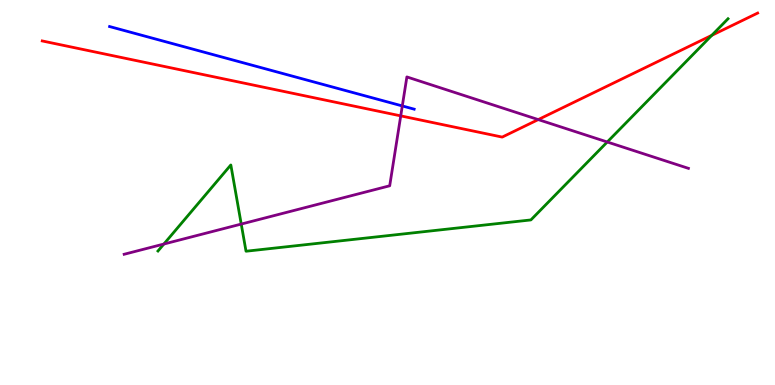[{'lines': ['blue', 'red'], 'intersections': []}, {'lines': ['green', 'red'], 'intersections': [{'x': 9.18, 'y': 9.08}]}, {'lines': ['purple', 'red'], 'intersections': [{'x': 5.17, 'y': 6.99}, {'x': 6.95, 'y': 6.89}]}, {'lines': ['blue', 'green'], 'intersections': []}, {'lines': ['blue', 'purple'], 'intersections': [{'x': 5.19, 'y': 7.25}]}, {'lines': ['green', 'purple'], 'intersections': [{'x': 2.11, 'y': 3.66}, {'x': 3.11, 'y': 4.18}, {'x': 7.84, 'y': 6.31}]}]